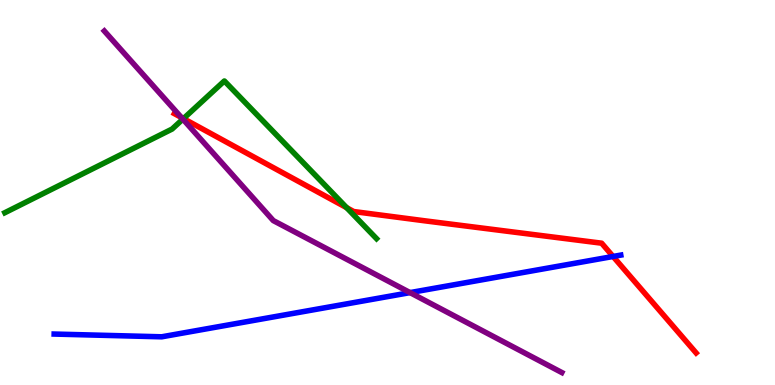[{'lines': ['blue', 'red'], 'intersections': [{'x': 7.91, 'y': 3.34}]}, {'lines': ['green', 'red'], 'intersections': [{'x': 2.37, 'y': 6.92}, {'x': 4.47, 'y': 4.61}]}, {'lines': ['purple', 'red'], 'intersections': [{'x': 2.34, 'y': 6.95}]}, {'lines': ['blue', 'green'], 'intersections': []}, {'lines': ['blue', 'purple'], 'intersections': [{'x': 5.29, 'y': 2.4}]}, {'lines': ['green', 'purple'], 'intersections': [{'x': 2.36, 'y': 6.91}]}]